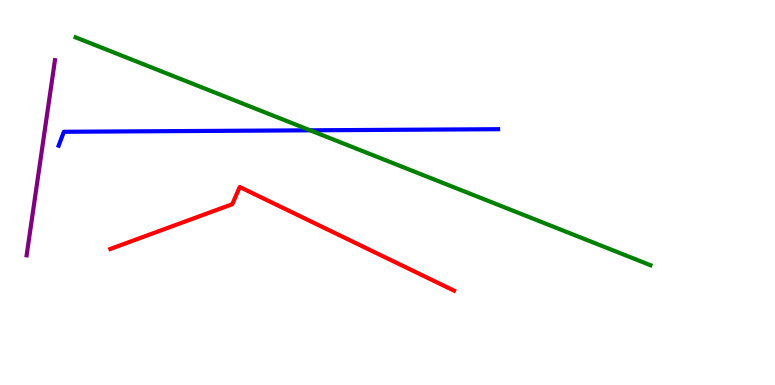[{'lines': ['blue', 'red'], 'intersections': []}, {'lines': ['green', 'red'], 'intersections': []}, {'lines': ['purple', 'red'], 'intersections': []}, {'lines': ['blue', 'green'], 'intersections': [{'x': 4.0, 'y': 6.62}]}, {'lines': ['blue', 'purple'], 'intersections': []}, {'lines': ['green', 'purple'], 'intersections': []}]